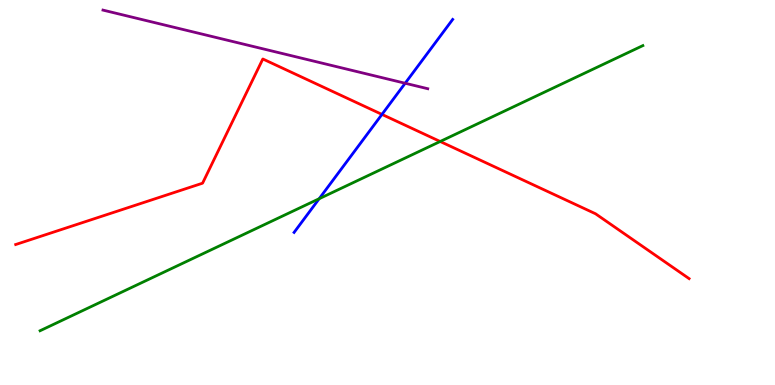[{'lines': ['blue', 'red'], 'intersections': [{'x': 4.93, 'y': 7.03}]}, {'lines': ['green', 'red'], 'intersections': [{'x': 5.68, 'y': 6.32}]}, {'lines': ['purple', 'red'], 'intersections': []}, {'lines': ['blue', 'green'], 'intersections': [{'x': 4.12, 'y': 4.84}]}, {'lines': ['blue', 'purple'], 'intersections': [{'x': 5.23, 'y': 7.84}]}, {'lines': ['green', 'purple'], 'intersections': []}]